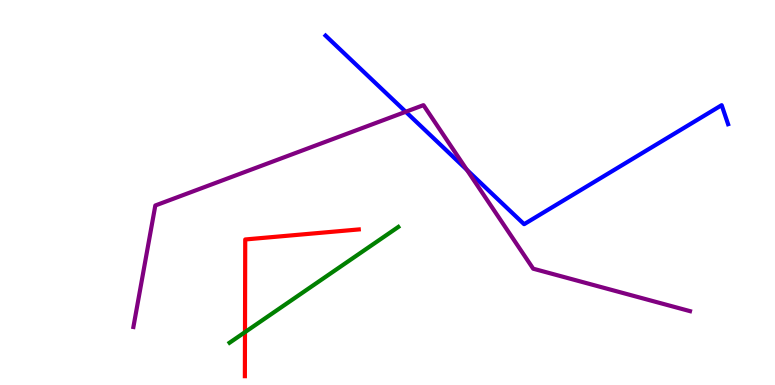[{'lines': ['blue', 'red'], 'intersections': []}, {'lines': ['green', 'red'], 'intersections': [{'x': 3.16, 'y': 1.37}]}, {'lines': ['purple', 'red'], 'intersections': []}, {'lines': ['blue', 'green'], 'intersections': []}, {'lines': ['blue', 'purple'], 'intersections': [{'x': 5.24, 'y': 7.1}, {'x': 6.02, 'y': 5.59}]}, {'lines': ['green', 'purple'], 'intersections': []}]